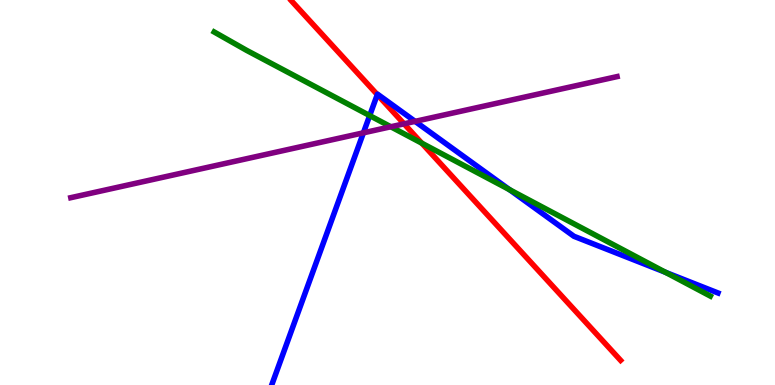[{'lines': ['blue', 'red'], 'intersections': [{'x': 4.87, 'y': 7.54}]}, {'lines': ['green', 'red'], 'intersections': [{'x': 5.44, 'y': 6.28}]}, {'lines': ['purple', 'red'], 'intersections': [{'x': 5.21, 'y': 6.78}]}, {'lines': ['blue', 'green'], 'intersections': [{'x': 4.77, 'y': 7.0}, {'x': 6.57, 'y': 5.07}, {'x': 8.59, 'y': 2.93}]}, {'lines': ['blue', 'purple'], 'intersections': [{'x': 4.69, 'y': 6.55}, {'x': 5.36, 'y': 6.85}]}, {'lines': ['green', 'purple'], 'intersections': [{'x': 5.04, 'y': 6.71}]}]